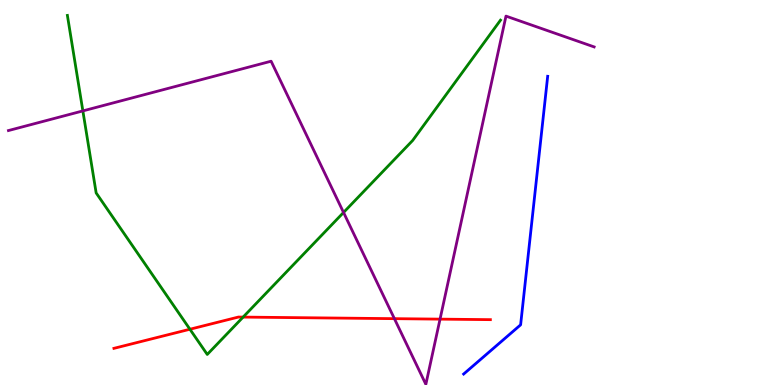[{'lines': ['blue', 'red'], 'intersections': []}, {'lines': ['green', 'red'], 'intersections': [{'x': 2.45, 'y': 1.45}, {'x': 3.14, 'y': 1.76}]}, {'lines': ['purple', 'red'], 'intersections': [{'x': 5.09, 'y': 1.72}, {'x': 5.68, 'y': 1.71}]}, {'lines': ['blue', 'green'], 'intersections': []}, {'lines': ['blue', 'purple'], 'intersections': []}, {'lines': ['green', 'purple'], 'intersections': [{'x': 1.07, 'y': 7.12}, {'x': 4.43, 'y': 4.48}]}]